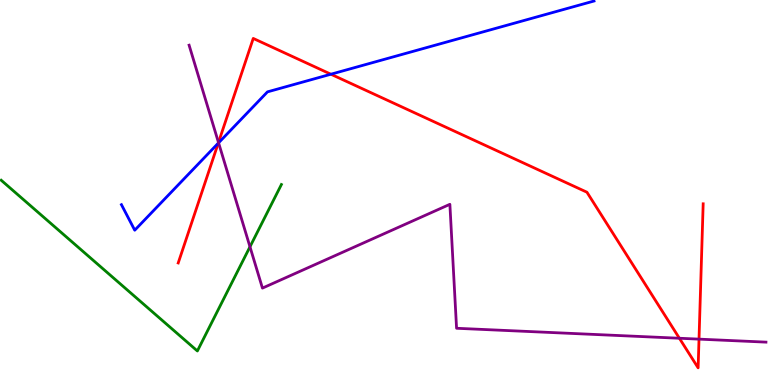[{'lines': ['blue', 'red'], 'intersections': [{'x': 2.82, 'y': 6.28}, {'x': 4.27, 'y': 8.07}]}, {'lines': ['green', 'red'], 'intersections': []}, {'lines': ['purple', 'red'], 'intersections': [{'x': 2.82, 'y': 6.3}, {'x': 8.77, 'y': 1.21}, {'x': 9.02, 'y': 1.19}]}, {'lines': ['blue', 'green'], 'intersections': []}, {'lines': ['blue', 'purple'], 'intersections': [{'x': 2.82, 'y': 6.29}]}, {'lines': ['green', 'purple'], 'intersections': [{'x': 3.23, 'y': 3.59}]}]